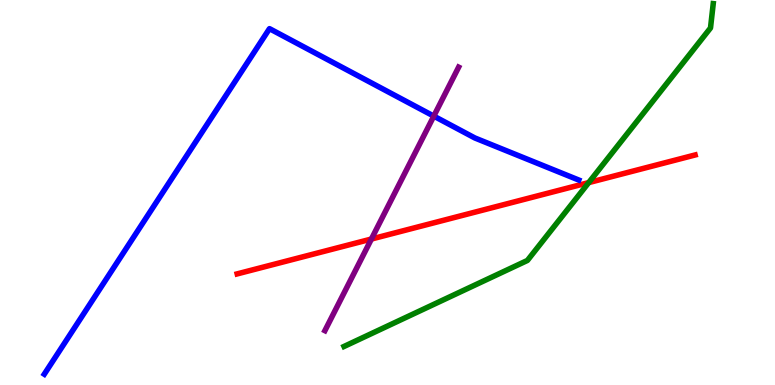[{'lines': ['blue', 'red'], 'intersections': []}, {'lines': ['green', 'red'], 'intersections': [{'x': 7.6, 'y': 5.26}]}, {'lines': ['purple', 'red'], 'intersections': [{'x': 4.79, 'y': 3.79}]}, {'lines': ['blue', 'green'], 'intersections': []}, {'lines': ['blue', 'purple'], 'intersections': [{'x': 5.6, 'y': 6.98}]}, {'lines': ['green', 'purple'], 'intersections': []}]